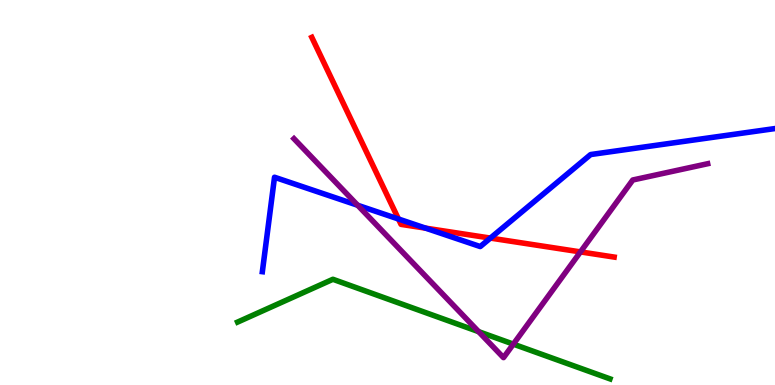[{'lines': ['blue', 'red'], 'intersections': [{'x': 5.14, 'y': 4.31}, {'x': 5.49, 'y': 4.07}, {'x': 6.33, 'y': 3.82}]}, {'lines': ['green', 'red'], 'intersections': []}, {'lines': ['purple', 'red'], 'intersections': [{'x': 7.49, 'y': 3.46}]}, {'lines': ['blue', 'green'], 'intersections': []}, {'lines': ['blue', 'purple'], 'intersections': [{'x': 4.62, 'y': 4.67}]}, {'lines': ['green', 'purple'], 'intersections': [{'x': 6.18, 'y': 1.39}, {'x': 6.62, 'y': 1.06}]}]